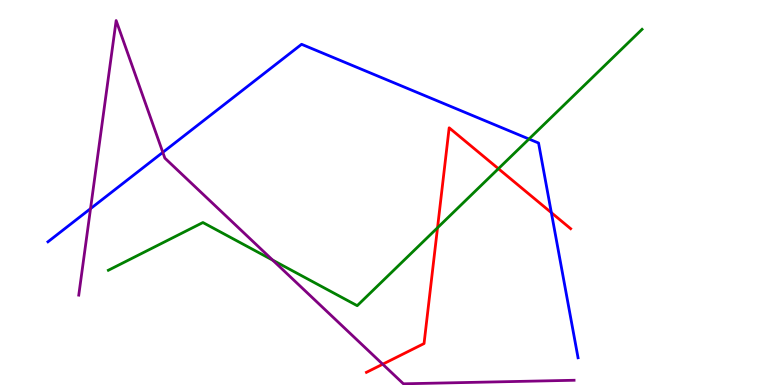[{'lines': ['blue', 'red'], 'intersections': [{'x': 7.11, 'y': 4.48}]}, {'lines': ['green', 'red'], 'intersections': [{'x': 5.65, 'y': 4.08}, {'x': 6.43, 'y': 5.62}]}, {'lines': ['purple', 'red'], 'intersections': [{'x': 4.94, 'y': 0.54}]}, {'lines': ['blue', 'green'], 'intersections': [{'x': 6.83, 'y': 6.39}]}, {'lines': ['blue', 'purple'], 'intersections': [{'x': 1.17, 'y': 4.58}, {'x': 2.1, 'y': 6.04}]}, {'lines': ['green', 'purple'], 'intersections': [{'x': 3.52, 'y': 3.24}]}]